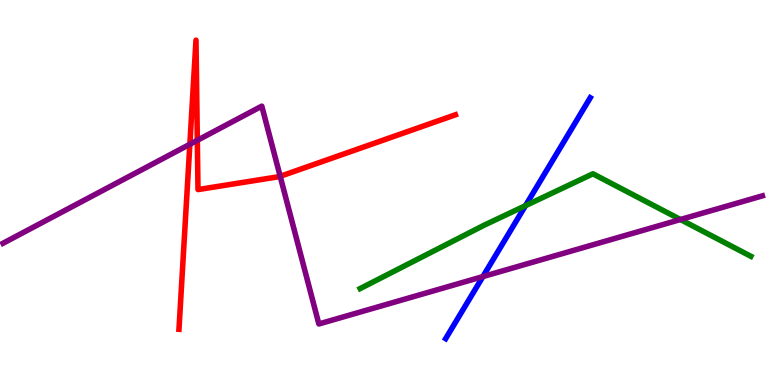[{'lines': ['blue', 'red'], 'intersections': []}, {'lines': ['green', 'red'], 'intersections': []}, {'lines': ['purple', 'red'], 'intersections': [{'x': 2.45, 'y': 6.25}, {'x': 2.55, 'y': 6.36}, {'x': 3.62, 'y': 5.42}]}, {'lines': ['blue', 'green'], 'intersections': [{'x': 6.78, 'y': 4.66}]}, {'lines': ['blue', 'purple'], 'intersections': [{'x': 6.23, 'y': 2.82}]}, {'lines': ['green', 'purple'], 'intersections': [{'x': 8.78, 'y': 4.3}]}]